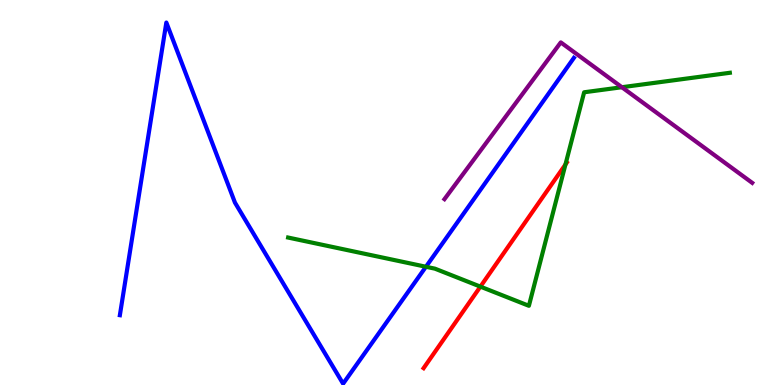[{'lines': ['blue', 'red'], 'intersections': []}, {'lines': ['green', 'red'], 'intersections': [{'x': 6.2, 'y': 2.56}, {'x': 7.3, 'y': 5.73}]}, {'lines': ['purple', 'red'], 'intersections': []}, {'lines': ['blue', 'green'], 'intersections': [{'x': 5.5, 'y': 3.07}]}, {'lines': ['blue', 'purple'], 'intersections': []}, {'lines': ['green', 'purple'], 'intersections': [{'x': 8.02, 'y': 7.73}]}]